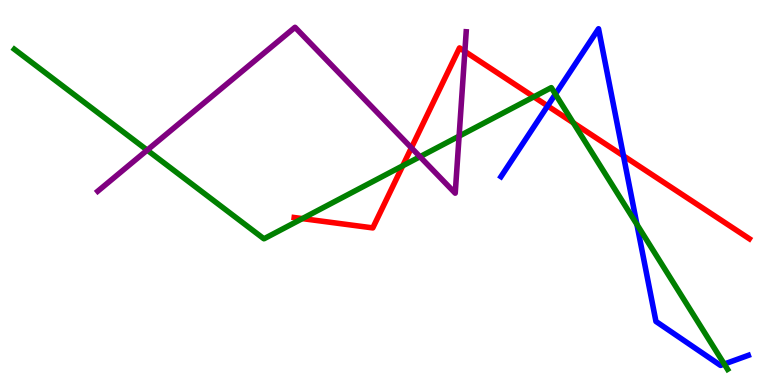[{'lines': ['blue', 'red'], 'intersections': [{'x': 7.07, 'y': 7.25}, {'x': 8.04, 'y': 5.95}]}, {'lines': ['green', 'red'], 'intersections': [{'x': 3.9, 'y': 4.32}, {'x': 5.2, 'y': 5.69}, {'x': 6.89, 'y': 7.48}, {'x': 7.4, 'y': 6.81}]}, {'lines': ['purple', 'red'], 'intersections': [{'x': 5.31, 'y': 6.16}, {'x': 6.0, 'y': 8.66}]}, {'lines': ['blue', 'green'], 'intersections': [{'x': 7.17, 'y': 7.55}, {'x': 8.22, 'y': 4.17}, {'x': 9.35, 'y': 0.544}]}, {'lines': ['blue', 'purple'], 'intersections': []}, {'lines': ['green', 'purple'], 'intersections': [{'x': 1.9, 'y': 6.1}, {'x': 5.42, 'y': 5.93}, {'x': 5.92, 'y': 6.46}]}]